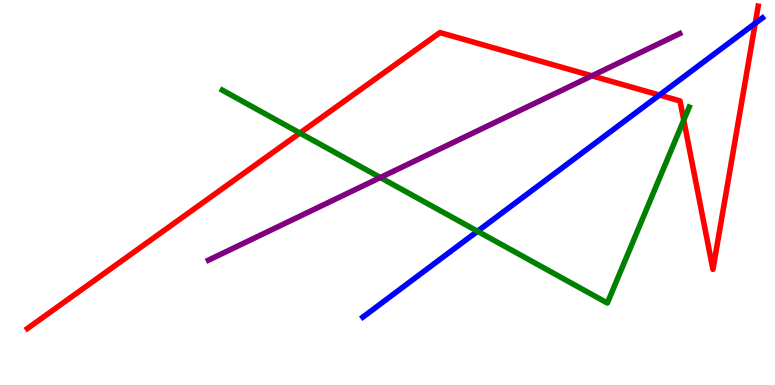[{'lines': ['blue', 'red'], 'intersections': [{'x': 8.51, 'y': 7.53}, {'x': 9.74, 'y': 9.39}]}, {'lines': ['green', 'red'], 'intersections': [{'x': 3.87, 'y': 6.54}, {'x': 8.82, 'y': 6.88}]}, {'lines': ['purple', 'red'], 'intersections': [{'x': 7.64, 'y': 8.03}]}, {'lines': ['blue', 'green'], 'intersections': [{'x': 6.16, 'y': 3.99}]}, {'lines': ['blue', 'purple'], 'intersections': []}, {'lines': ['green', 'purple'], 'intersections': [{'x': 4.91, 'y': 5.39}]}]